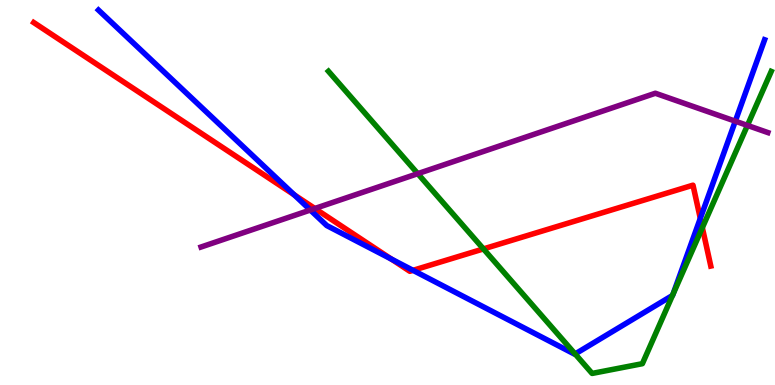[{'lines': ['blue', 'red'], 'intersections': [{'x': 3.8, 'y': 4.94}, {'x': 5.05, 'y': 3.27}, {'x': 5.33, 'y': 2.98}, {'x': 9.04, 'y': 4.33}]}, {'lines': ['green', 'red'], 'intersections': [{'x': 6.24, 'y': 3.53}, {'x': 9.06, 'y': 4.09}]}, {'lines': ['purple', 'red'], 'intersections': [{'x': 4.06, 'y': 4.58}]}, {'lines': ['blue', 'green'], 'intersections': [{'x': 7.42, 'y': 0.806}, {'x': 8.68, 'y': 2.33}, {'x': 8.68, 'y': 2.36}]}, {'lines': ['blue', 'purple'], 'intersections': [{'x': 4.0, 'y': 4.54}, {'x': 9.49, 'y': 6.85}]}, {'lines': ['green', 'purple'], 'intersections': [{'x': 5.39, 'y': 5.49}, {'x': 9.64, 'y': 6.74}]}]